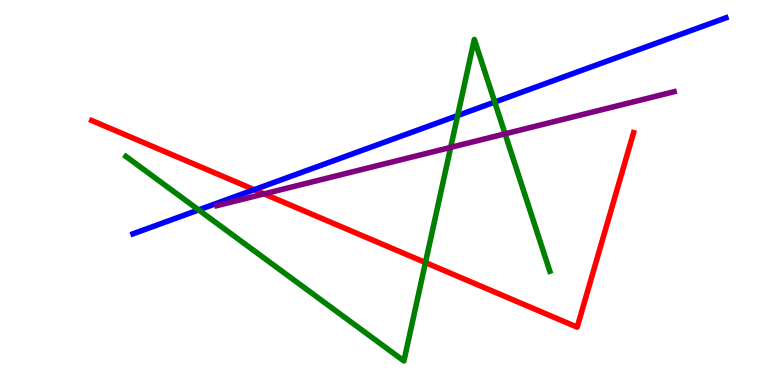[{'lines': ['blue', 'red'], 'intersections': [{'x': 3.28, 'y': 5.07}]}, {'lines': ['green', 'red'], 'intersections': [{'x': 5.49, 'y': 3.18}]}, {'lines': ['purple', 'red'], 'intersections': [{'x': 3.41, 'y': 4.96}]}, {'lines': ['blue', 'green'], 'intersections': [{'x': 2.56, 'y': 4.55}, {'x': 5.91, 'y': 7.0}, {'x': 6.38, 'y': 7.35}]}, {'lines': ['blue', 'purple'], 'intersections': []}, {'lines': ['green', 'purple'], 'intersections': [{'x': 5.82, 'y': 6.17}, {'x': 6.52, 'y': 6.52}]}]